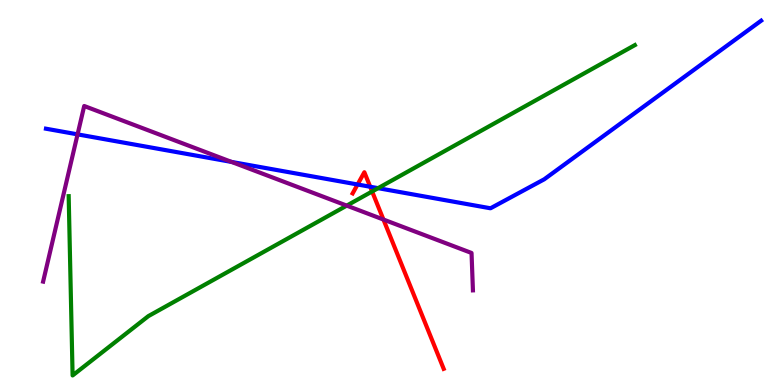[{'lines': ['blue', 'red'], 'intersections': [{'x': 4.61, 'y': 5.21}, {'x': 4.78, 'y': 5.15}]}, {'lines': ['green', 'red'], 'intersections': [{'x': 4.8, 'y': 5.03}]}, {'lines': ['purple', 'red'], 'intersections': [{'x': 4.95, 'y': 4.3}]}, {'lines': ['blue', 'green'], 'intersections': [{'x': 4.88, 'y': 5.11}]}, {'lines': ['blue', 'purple'], 'intersections': [{'x': 1.0, 'y': 6.51}, {'x': 2.99, 'y': 5.79}]}, {'lines': ['green', 'purple'], 'intersections': [{'x': 4.47, 'y': 4.66}]}]